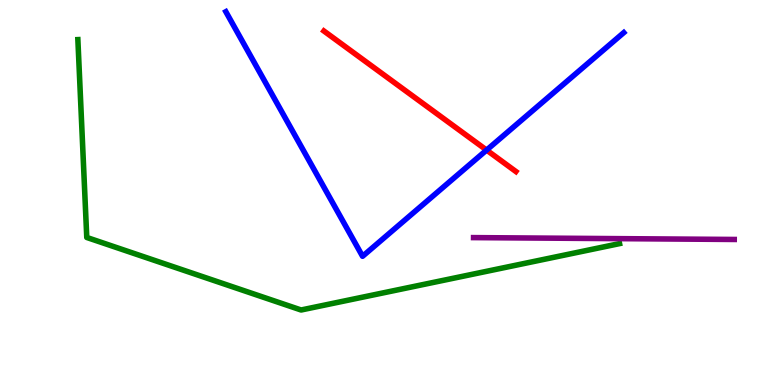[{'lines': ['blue', 'red'], 'intersections': [{'x': 6.28, 'y': 6.1}]}, {'lines': ['green', 'red'], 'intersections': []}, {'lines': ['purple', 'red'], 'intersections': []}, {'lines': ['blue', 'green'], 'intersections': []}, {'lines': ['blue', 'purple'], 'intersections': []}, {'lines': ['green', 'purple'], 'intersections': []}]